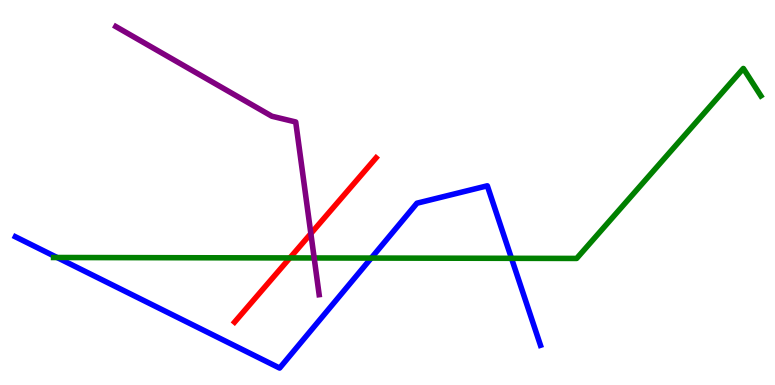[{'lines': ['blue', 'red'], 'intersections': []}, {'lines': ['green', 'red'], 'intersections': [{'x': 3.74, 'y': 3.3}]}, {'lines': ['purple', 'red'], 'intersections': [{'x': 4.01, 'y': 3.93}]}, {'lines': ['blue', 'green'], 'intersections': [{'x': 0.737, 'y': 3.31}, {'x': 4.79, 'y': 3.3}, {'x': 6.6, 'y': 3.29}]}, {'lines': ['blue', 'purple'], 'intersections': []}, {'lines': ['green', 'purple'], 'intersections': [{'x': 4.05, 'y': 3.3}]}]